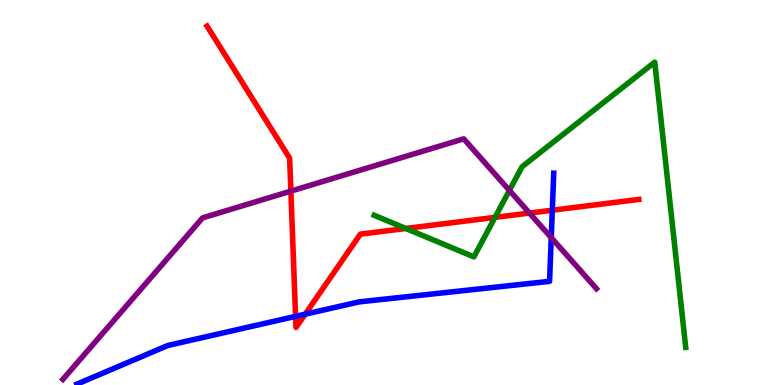[{'lines': ['blue', 'red'], 'intersections': [{'x': 3.81, 'y': 1.78}, {'x': 3.94, 'y': 1.84}, {'x': 7.13, 'y': 4.54}]}, {'lines': ['green', 'red'], 'intersections': [{'x': 5.24, 'y': 4.07}, {'x': 6.39, 'y': 4.35}]}, {'lines': ['purple', 'red'], 'intersections': [{'x': 3.75, 'y': 5.04}, {'x': 6.83, 'y': 4.47}]}, {'lines': ['blue', 'green'], 'intersections': []}, {'lines': ['blue', 'purple'], 'intersections': [{'x': 7.11, 'y': 3.83}]}, {'lines': ['green', 'purple'], 'intersections': [{'x': 6.57, 'y': 5.05}]}]